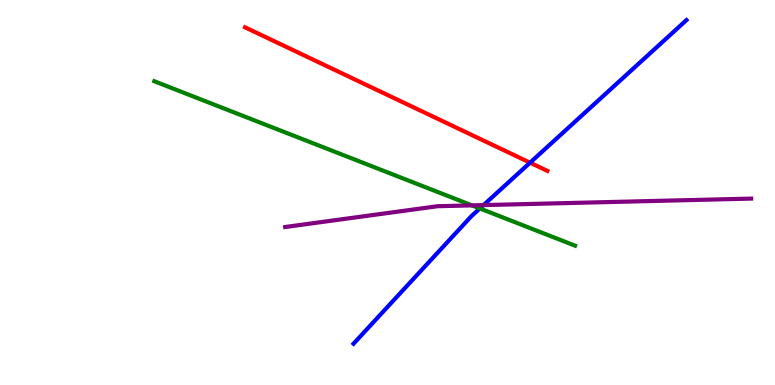[{'lines': ['blue', 'red'], 'intersections': [{'x': 6.84, 'y': 5.77}]}, {'lines': ['green', 'red'], 'intersections': []}, {'lines': ['purple', 'red'], 'intersections': []}, {'lines': ['blue', 'green'], 'intersections': [{'x': 6.19, 'y': 4.59}]}, {'lines': ['blue', 'purple'], 'intersections': [{'x': 6.24, 'y': 4.67}]}, {'lines': ['green', 'purple'], 'intersections': [{'x': 6.09, 'y': 4.67}]}]